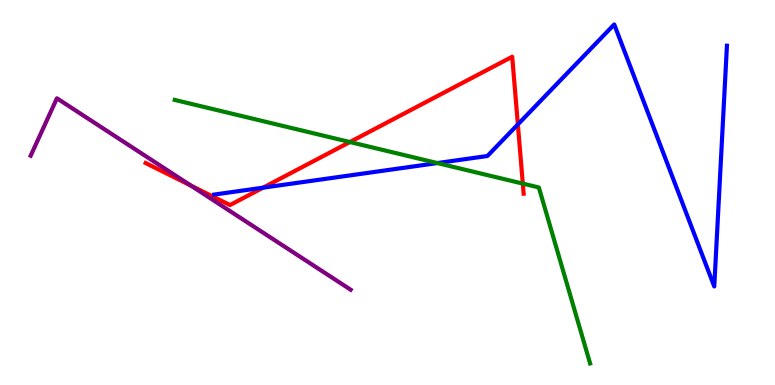[{'lines': ['blue', 'red'], 'intersections': [{'x': 3.39, 'y': 5.13}, {'x': 6.68, 'y': 6.77}]}, {'lines': ['green', 'red'], 'intersections': [{'x': 4.51, 'y': 6.31}, {'x': 6.75, 'y': 5.23}]}, {'lines': ['purple', 'red'], 'intersections': [{'x': 2.46, 'y': 5.18}]}, {'lines': ['blue', 'green'], 'intersections': [{'x': 5.64, 'y': 5.76}]}, {'lines': ['blue', 'purple'], 'intersections': []}, {'lines': ['green', 'purple'], 'intersections': []}]